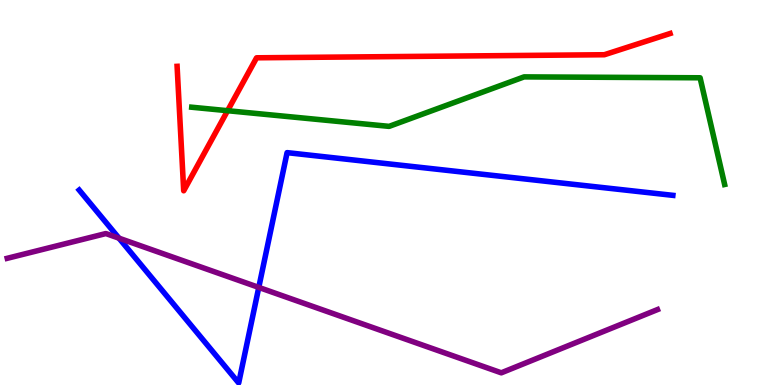[{'lines': ['blue', 'red'], 'intersections': []}, {'lines': ['green', 'red'], 'intersections': [{'x': 2.94, 'y': 7.12}]}, {'lines': ['purple', 'red'], 'intersections': []}, {'lines': ['blue', 'green'], 'intersections': []}, {'lines': ['blue', 'purple'], 'intersections': [{'x': 1.54, 'y': 3.81}, {'x': 3.34, 'y': 2.53}]}, {'lines': ['green', 'purple'], 'intersections': []}]